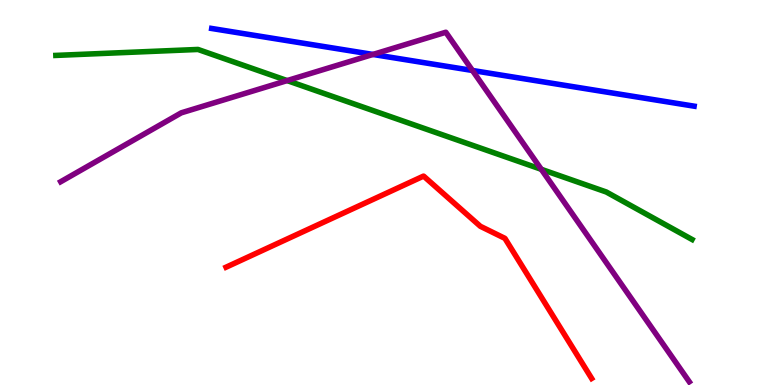[{'lines': ['blue', 'red'], 'intersections': []}, {'lines': ['green', 'red'], 'intersections': []}, {'lines': ['purple', 'red'], 'intersections': []}, {'lines': ['blue', 'green'], 'intersections': []}, {'lines': ['blue', 'purple'], 'intersections': [{'x': 4.81, 'y': 8.59}, {'x': 6.1, 'y': 8.17}]}, {'lines': ['green', 'purple'], 'intersections': [{'x': 3.71, 'y': 7.91}, {'x': 6.98, 'y': 5.6}]}]